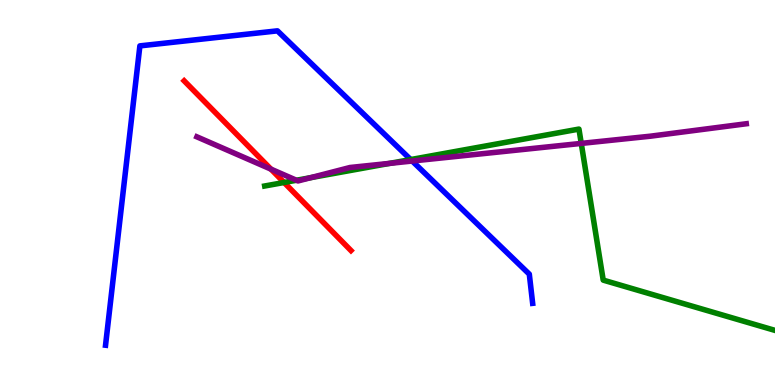[{'lines': ['blue', 'red'], 'intersections': []}, {'lines': ['green', 'red'], 'intersections': [{'x': 3.67, 'y': 5.26}]}, {'lines': ['purple', 'red'], 'intersections': [{'x': 3.5, 'y': 5.61}]}, {'lines': ['blue', 'green'], 'intersections': [{'x': 5.3, 'y': 5.86}]}, {'lines': ['blue', 'purple'], 'intersections': [{'x': 5.32, 'y': 5.82}]}, {'lines': ['green', 'purple'], 'intersections': [{'x': 3.82, 'y': 5.32}, {'x': 4.01, 'y': 5.38}, {'x': 5.03, 'y': 5.76}, {'x': 7.5, 'y': 6.28}]}]